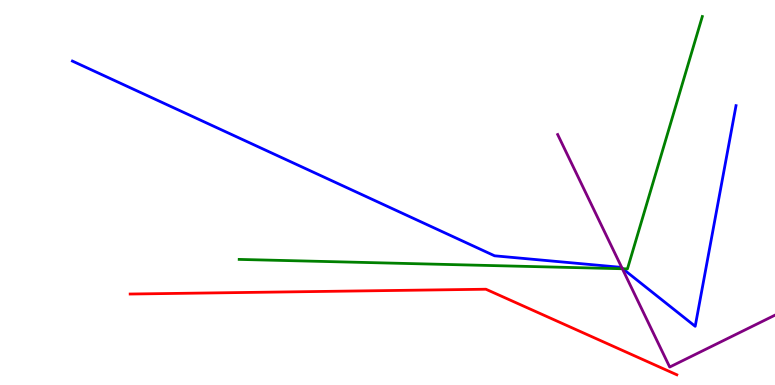[{'lines': ['blue', 'red'], 'intersections': []}, {'lines': ['green', 'red'], 'intersections': []}, {'lines': ['purple', 'red'], 'intersections': []}, {'lines': ['blue', 'green'], 'intersections': [{'x': 8.04, 'y': 3.02}]}, {'lines': ['blue', 'purple'], 'intersections': [{'x': 8.03, 'y': 3.03}]}, {'lines': ['green', 'purple'], 'intersections': [{'x': 8.03, 'y': 3.02}]}]